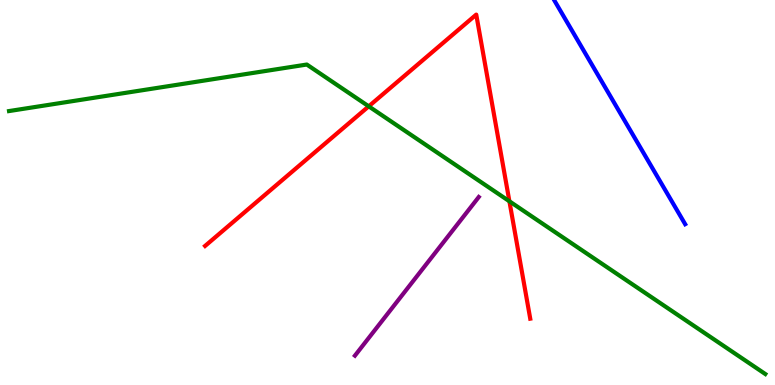[{'lines': ['blue', 'red'], 'intersections': []}, {'lines': ['green', 'red'], 'intersections': [{'x': 4.76, 'y': 7.24}, {'x': 6.57, 'y': 4.77}]}, {'lines': ['purple', 'red'], 'intersections': []}, {'lines': ['blue', 'green'], 'intersections': []}, {'lines': ['blue', 'purple'], 'intersections': []}, {'lines': ['green', 'purple'], 'intersections': []}]